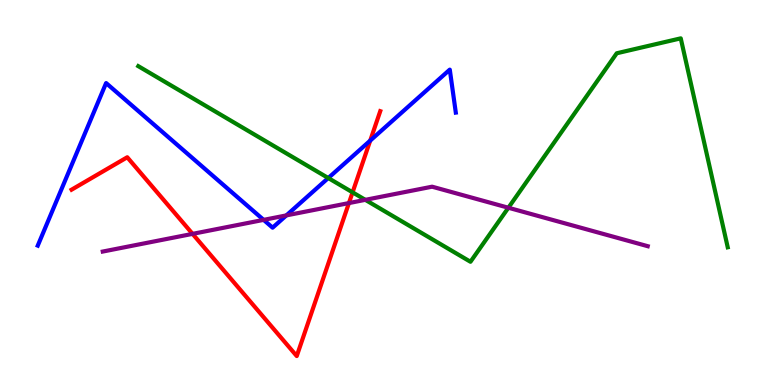[{'lines': ['blue', 'red'], 'intersections': [{'x': 4.78, 'y': 6.35}]}, {'lines': ['green', 'red'], 'intersections': [{'x': 4.55, 'y': 5.0}]}, {'lines': ['purple', 'red'], 'intersections': [{'x': 2.48, 'y': 3.93}, {'x': 4.5, 'y': 4.73}]}, {'lines': ['blue', 'green'], 'intersections': [{'x': 4.24, 'y': 5.38}]}, {'lines': ['blue', 'purple'], 'intersections': [{'x': 3.4, 'y': 4.29}, {'x': 3.7, 'y': 4.41}]}, {'lines': ['green', 'purple'], 'intersections': [{'x': 4.71, 'y': 4.81}, {'x': 6.56, 'y': 4.6}]}]